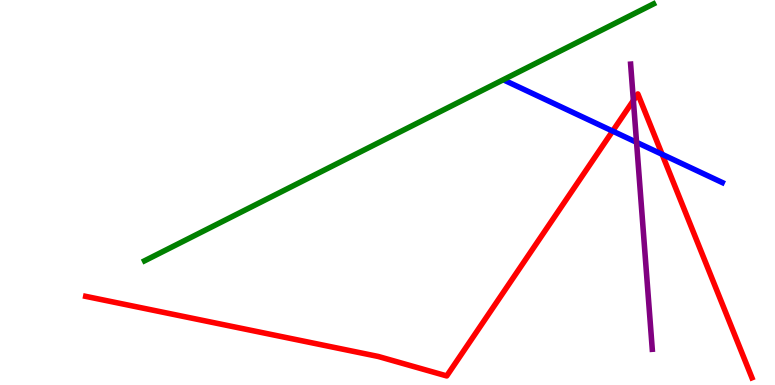[{'lines': ['blue', 'red'], 'intersections': [{'x': 7.9, 'y': 6.6}, {'x': 8.54, 'y': 5.99}]}, {'lines': ['green', 'red'], 'intersections': []}, {'lines': ['purple', 'red'], 'intersections': [{'x': 8.17, 'y': 7.39}]}, {'lines': ['blue', 'green'], 'intersections': []}, {'lines': ['blue', 'purple'], 'intersections': [{'x': 8.21, 'y': 6.3}]}, {'lines': ['green', 'purple'], 'intersections': []}]